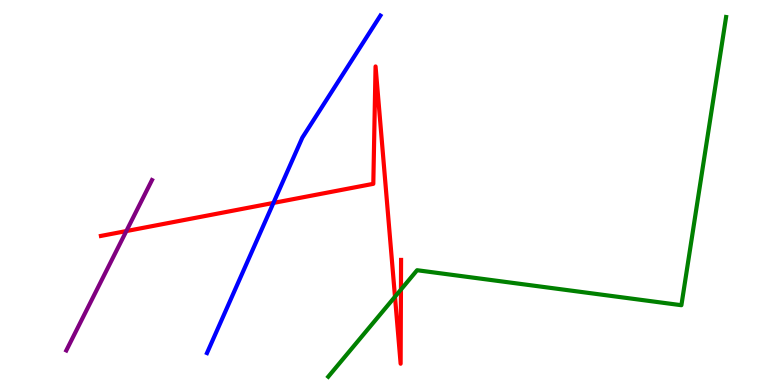[{'lines': ['blue', 'red'], 'intersections': [{'x': 3.53, 'y': 4.73}]}, {'lines': ['green', 'red'], 'intersections': [{'x': 5.1, 'y': 2.29}, {'x': 5.17, 'y': 2.48}]}, {'lines': ['purple', 'red'], 'intersections': [{'x': 1.63, 'y': 4.0}]}, {'lines': ['blue', 'green'], 'intersections': []}, {'lines': ['blue', 'purple'], 'intersections': []}, {'lines': ['green', 'purple'], 'intersections': []}]